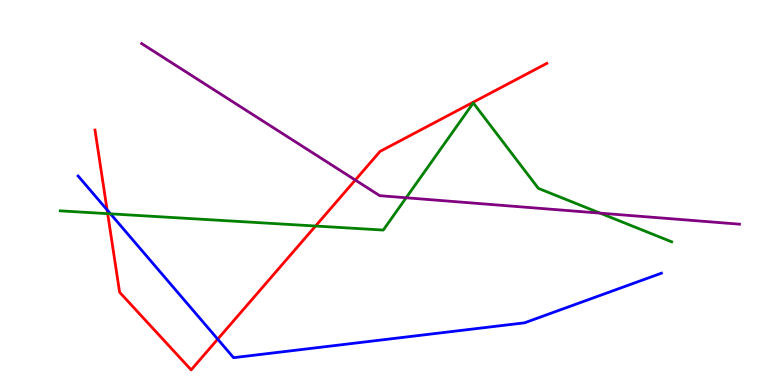[{'lines': ['blue', 'red'], 'intersections': [{'x': 1.38, 'y': 4.55}, {'x': 2.81, 'y': 1.19}]}, {'lines': ['green', 'red'], 'intersections': [{'x': 1.39, 'y': 4.45}, {'x': 4.07, 'y': 4.13}]}, {'lines': ['purple', 'red'], 'intersections': [{'x': 4.58, 'y': 5.32}]}, {'lines': ['blue', 'green'], 'intersections': [{'x': 1.43, 'y': 4.45}]}, {'lines': ['blue', 'purple'], 'intersections': []}, {'lines': ['green', 'purple'], 'intersections': [{'x': 5.24, 'y': 4.86}, {'x': 7.74, 'y': 4.46}]}]